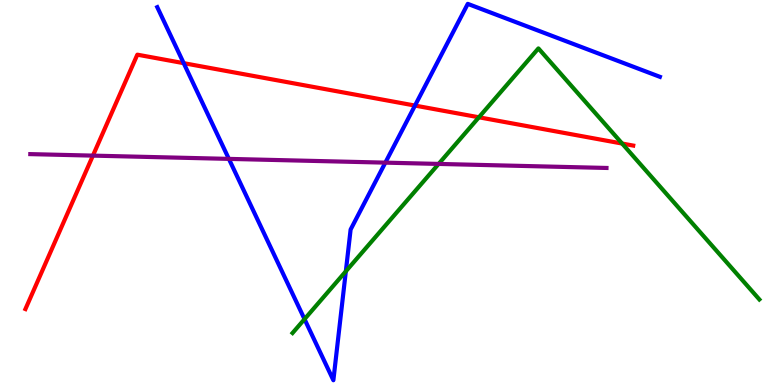[{'lines': ['blue', 'red'], 'intersections': [{'x': 2.37, 'y': 8.36}, {'x': 5.35, 'y': 7.26}]}, {'lines': ['green', 'red'], 'intersections': [{'x': 6.18, 'y': 6.95}, {'x': 8.03, 'y': 6.27}]}, {'lines': ['purple', 'red'], 'intersections': [{'x': 1.2, 'y': 5.96}]}, {'lines': ['blue', 'green'], 'intersections': [{'x': 3.93, 'y': 1.71}, {'x': 4.46, 'y': 2.95}]}, {'lines': ['blue', 'purple'], 'intersections': [{'x': 2.95, 'y': 5.87}, {'x': 4.97, 'y': 5.78}]}, {'lines': ['green', 'purple'], 'intersections': [{'x': 5.66, 'y': 5.74}]}]